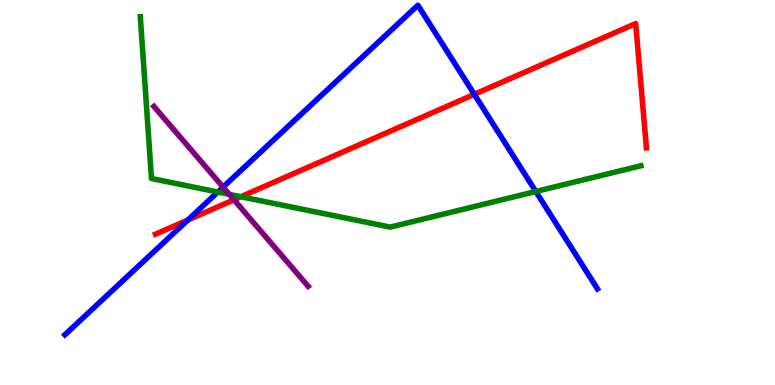[{'lines': ['blue', 'red'], 'intersections': [{'x': 2.42, 'y': 4.29}, {'x': 6.12, 'y': 7.55}]}, {'lines': ['green', 'red'], 'intersections': [{'x': 3.11, 'y': 4.89}]}, {'lines': ['purple', 'red'], 'intersections': [{'x': 3.02, 'y': 4.81}]}, {'lines': ['blue', 'green'], 'intersections': [{'x': 2.81, 'y': 5.01}, {'x': 6.91, 'y': 5.03}]}, {'lines': ['blue', 'purple'], 'intersections': [{'x': 2.88, 'y': 5.14}]}, {'lines': ['green', 'purple'], 'intersections': [{'x': 2.96, 'y': 4.95}]}]